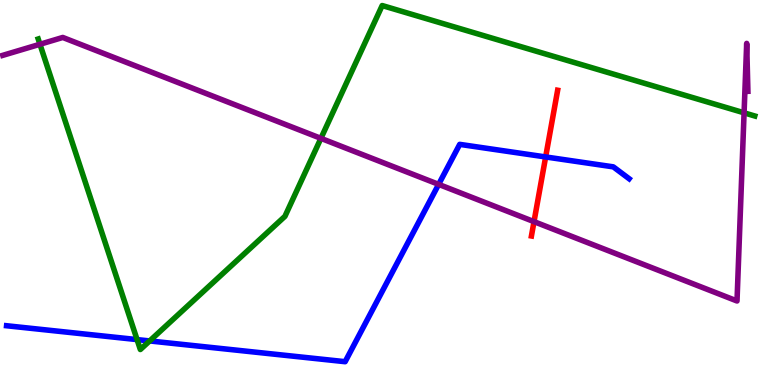[{'lines': ['blue', 'red'], 'intersections': [{'x': 7.04, 'y': 5.92}]}, {'lines': ['green', 'red'], 'intersections': []}, {'lines': ['purple', 'red'], 'intersections': [{'x': 6.89, 'y': 4.24}]}, {'lines': ['blue', 'green'], 'intersections': [{'x': 1.77, 'y': 1.18}, {'x': 1.93, 'y': 1.14}]}, {'lines': ['blue', 'purple'], 'intersections': [{'x': 5.66, 'y': 5.21}]}, {'lines': ['green', 'purple'], 'intersections': [{'x': 0.515, 'y': 8.85}, {'x': 4.14, 'y': 6.41}, {'x': 9.6, 'y': 7.07}]}]